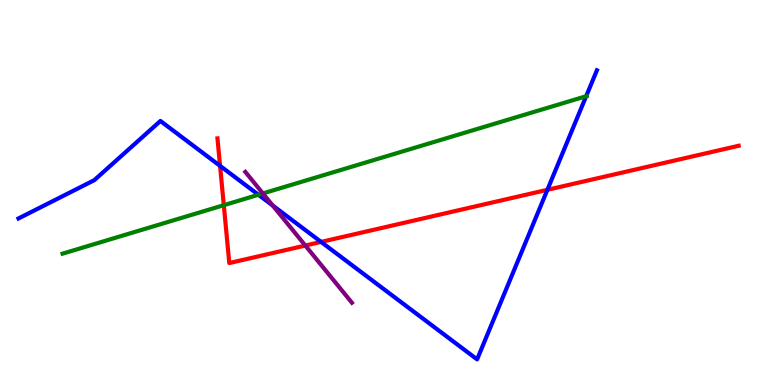[{'lines': ['blue', 'red'], 'intersections': [{'x': 2.84, 'y': 5.69}, {'x': 4.14, 'y': 3.72}, {'x': 7.06, 'y': 5.07}]}, {'lines': ['green', 'red'], 'intersections': [{'x': 2.89, 'y': 4.67}]}, {'lines': ['purple', 'red'], 'intersections': [{'x': 3.94, 'y': 3.62}]}, {'lines': ['blue', 'green'], 'intersections': [{'x': 3.33, 'y': 4.94}, {'x': 7.56, 'y': 7.5}]}, {'lines': ['blue', 'purple'], 'intersections': [{'x': 3.52, 'y': 4.66}]}, {'lines': ['green', 'purple'], 'intersections': [{'x': 3.39, 'y': 4.98}]}]